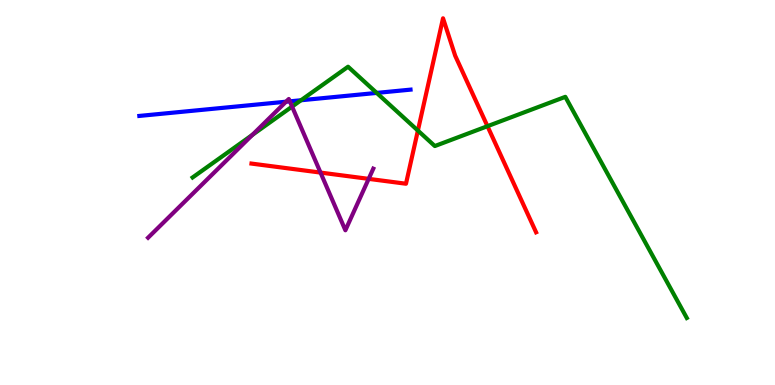[{'lines': ['blue', 'red'], 'intersections': []}, {'lines': ['green', 'red'], 'intersections': [{'x': 5.39, 'y': 6.61}, {'x': 6.29, 'y': 6.72}]}, {'lines': ['purple', 'red'], 'intersections': [{'x': 4.14, 'y': 5.52}, {'x': 4.76, 'y': 5.35}]}, {'lines': ['blue', 'green'], 'intersections': [{'x': 3.88, 'y': 7.4}, {'x': 4.86, 'y': 7.59}]}, {'lines': ['blue', 'purple'], 'intersections': [{'x': 3.69, 'y': 7.36}, {'x': 3.74, 'y': 7.37}]}, {'lines': ['green', 'purple'], 'intersections': [{'x': 3.26, 'y': 6.5}, {'x': 3.77, 'y': 7.23}]}]